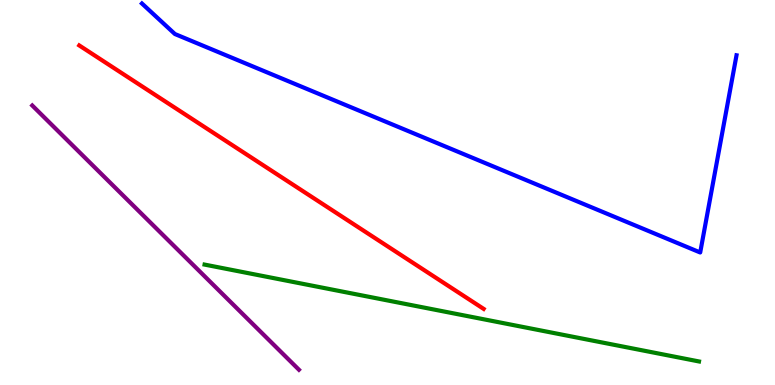[{'lines': ['blue', 'red'], 'intersections': []}, {'lines': ['green', 'red'], 'intersections': []}, {'lines': ['purple', 'red'], 'intersections': []}, {'lines': ['blue', 'green'], 'intersections': []}, {'lines': ['blue', 'purple'], 'intersections': []}, {'lines': ['green', 'purple'], 'intersections': []}]